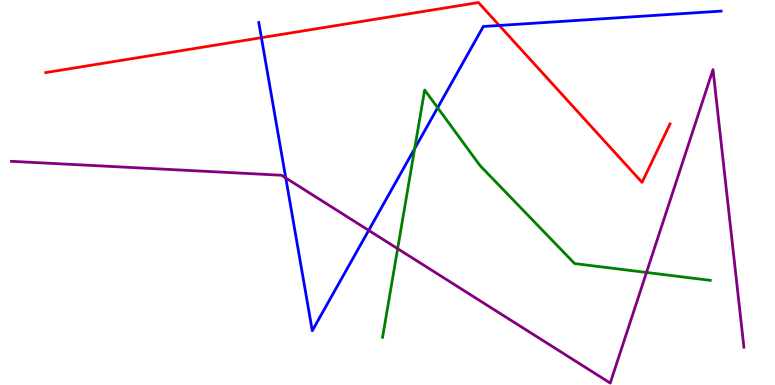[{'lines': ['blue', 'red'], 'intersections': [{'x': 3.37, 'y': 9.02}, {'x': 6.44, 'y': 9.34}]}, {'lines': ['green', 'red'], 'intersections': []}, {'lines': ['purple', 'red'], 'intersections': []}, {'lines': ['blue', 'green'], 'intersections': [{'x': 5.35, 'y': 6.14}, {'x': 5.65, 'y': 7.2}]}, {'lines': ['blue', 'purple'], 'intersections': [{'x': 3.69, 'y': 5.38}, {'x': 4.76, 'y': 4.02}]}, {'lines': ['green', 'purple'], 'intersections': [{'x': 5.13, 'y': 3.54}, {'x': 8.34, 'y': 2.92}]}]